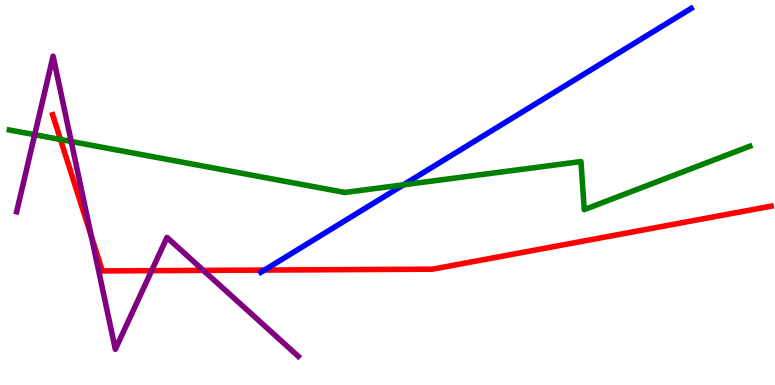[{'lines': ['blue', 'red'], 'intersections': [{'x': 3.41, 'y': 2.99}]}, {'lines': ['green', 'red'], 'intersections': [{'x': 0.781, 'y': 6.38}]}, {'lines': ['purple', 'red'], 'intersections': [{'x': 1.18, 'y': 3.85}, {'x': 1.96, 'y': 2.97}, {'x': 2.62, 'y': 2.98}]}, {'lines': ['blue', 'green'], 'intersections': [{'x': 5.21, 'y': 5.2}]}, {'lines': ['blue', 'purple'], 'intersections': []}, {'lines': ['green', 'purple'], 'intersections': [{'x': 0.448, 'y': 6.5}, {'x': 0.919, 'y': 6.32}]}]